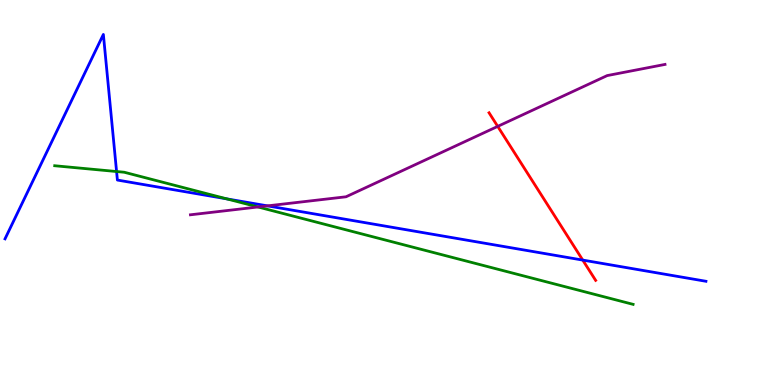[{'lines': ['blue', 'red'], 'intersections': [{'x': 7.52, 'y': 3.24}]}, {'lines': ['green', 'red'], 'intersections': []}, {'lines': ['purple', 'red'], 'intersections': [{'x': 6.42, 'y': 6.72}]}, {'lines': ['blue', 'green'], 'intersections': [{'x': 1.5, 'y': 5.54}, {'x': 2.93, 'y': 4.83}]}, {'lines': ['blue', 'purple'], 'intersections': [{'x': 3.45, 'y': 4.65}]}, {'lines': ['green', 'purple'], 'intersections': [{'x': 3.33, 'y': 4.62}]}]